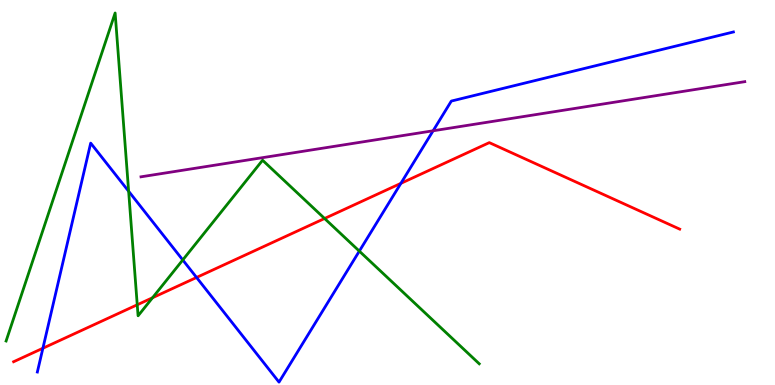[{'lines': ['blue', 'red'], 'intersections': [{'x': 0.553, 'y': 0.955}, {'x': 2.54, 'y': 2.79}, {'x': 5.17, 'y': 5.24}]}, {'lines': ['green', 'red'], 'intersections': [{'x': 1.77, 'y': 2.08}, {'x': 1.97, 'y': 2.27}, {'x': 4.19, 'y': 4.32}]}, {'lines': ['purple', 'red'], 'intersections': []}, {'lines': ['blue', 'green'], 'intersections': [{'x': 1.66, 'y': 5.03}, {'x': 2.36, 'y': 3.25}, {'x': 4.64, 'y': 3.48}]}, {'lines': ['blue', 'purple'], 'intersections': [{'x': 5.59, 'y': 6.6}]}, {'lines': ['green', 'purple'], 'intersections': []}]